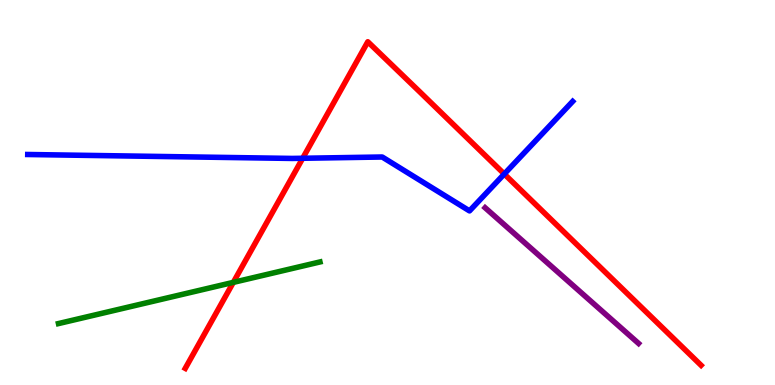[{'lines': ['blue', 'red'], 'intersections': [{'x': 3.91, 'y': 5.89}, {'x': 6.51, 'y': 5.48}]}, {'lines': ['green', 'red'], 'intersections': [{'x': 3.01, 'y': 2.67}]}, {'lines': ['purple', 'red'], 'intersections': []}, {'lines': ['blue', 'green'], 'intersections': []}, {'lines': ['blue', 'purple'], 'intersections': []}, {'lines': ['green', 'purple'], 'intersections': []}]